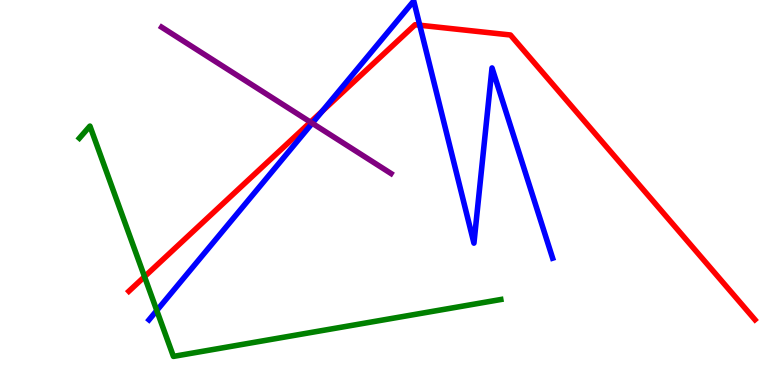[{'lines': ['blue', 'red'], 'intersections': [{'x': 4.16, 'y': 7.11}, {'x': 5.42, 'y': 9.34}]}, {'lines': ['green', 'red'], 'intersections': [{'x': 1.86, 'y': 2.81}]}, {'lines': ['purple', 'red'], 'intersections': [{'x': 4.01, 'y': 6.83}]}, {'lines': ['blue', 'green'], 'intersections': [{'x': 2.02, 'y': 1.94}]}, {'lines': ['blue', 'purple'], 'intersections': [{'x': 4.03, 'y': 6.8}]}, {'lines': ['green', 'purple'], 'intersections': []}]